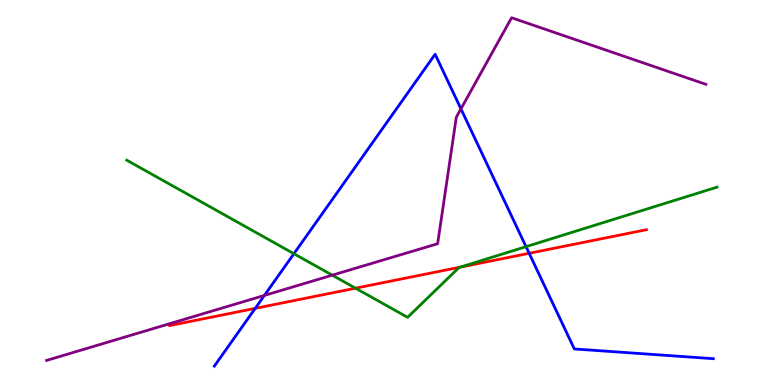[{'lines': ['blue', 'red'], 'intersections': [{'x': 3.29, 'y': 1.99}, {'x': 6.83, 'y': 3.42}]}, {'lines': ['green', 'red'], 'intersections': [{'x': 4.59, 'y': 2.51}, {'x': 5.94, 'y': 3.06}]}, {'lines': ['purple', 'red'], 'intersections': []}, {'lines': ['blue', 'green'], 'intersections': [{'x': 3.79, 'y': 3.41}, {'x': 6.79, 'y': 3.59}]}, {'lines': ['blue', 'purple'], 'intersections': [{'x': 3.41, 'y': 2.33}, {'x': 5.95, 'y': 7.17}]}, {'lines': ['green', 'purple'], 'intersections': [{'x': 4.29, 'y': 2.85}]}]